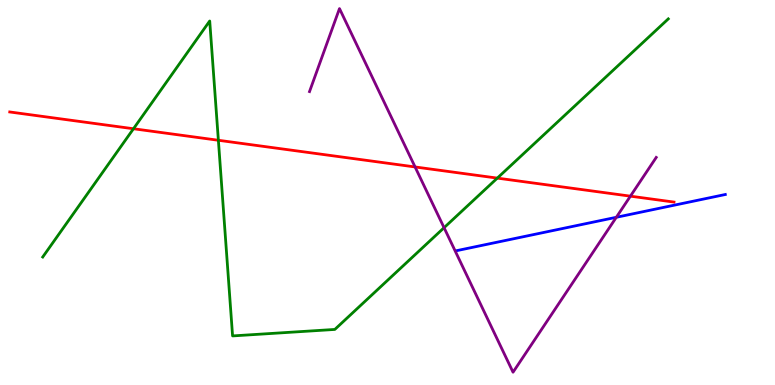[{'lines': ['blue', 'red'], 'intersections': []}, {'lines': ['green', 'red'], 'intersections': [{'x': 1.72, 'y': 6.66}, {'x': 2.82, 'y': 6.36}, {'x': 6.42, 'y': 5.37}]}, {'lines': ['purple', 'red'], 'intersections': [{'x': 5.36, 'y': 5.66}, {'x': 8.13, 'y': 4.9}]}, {'lines': ['blue', 'green'], 'intersections': []}, {'lines': ['blue', 'purple'], 'intersections': [{'x': 7.95, 'y': 4.36}]}, {'lines': ['green', 'purple'], 'intersections': [{'x': 5.73, 'y': 4.09}]}]